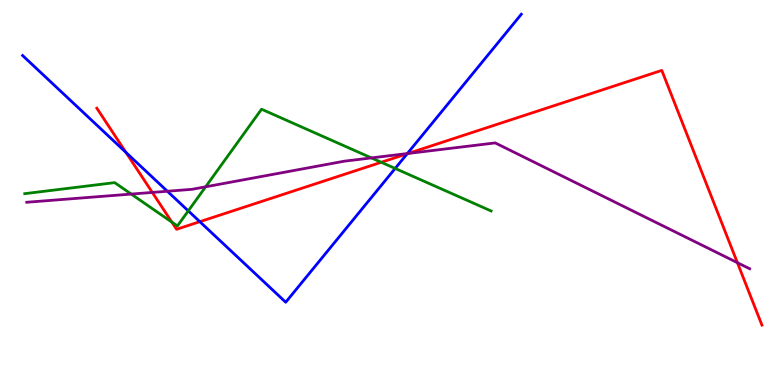[{'lines': ['blue', 'red'], 'intersections': [{'x': 1.63, 'y': 6.04}, {'x': 2.58, 'y': 4.24}, {'x': 5.25, 'y': 6.01}]}, {'lines': ['green', 'red'], 'intersections': [{'x': 2.22, 'y': 4.23}, {'x': 4.92, 'y': 5.79}]}, {'lines': ['purple', 'red'], 'intersections': [{'x': 1.97, 'y': 5.0}, {'x': 5.27, 'y': 6.01}, {'x': 9.51, 'y': 3.18}]}, {'lines': ['blue', 'green'], 'intersections': [{'x': 2.43, 'y': 4.52}, {'x': 5.1, 'y': 5.62}]}, {'lines': ['blue', 'purple'], 'intersections': [{'x': 2.16, 'y': 5.03}, {'x': 5.26, 'y': 6.01}]}, {'lines': ['green', 'purple'], 'intersections': [{'x': 1.69, 'y': 4.96}, {'x': 2.65, 'y': 5.15}, {'x': 4.79, 'y': 5.9}]}]